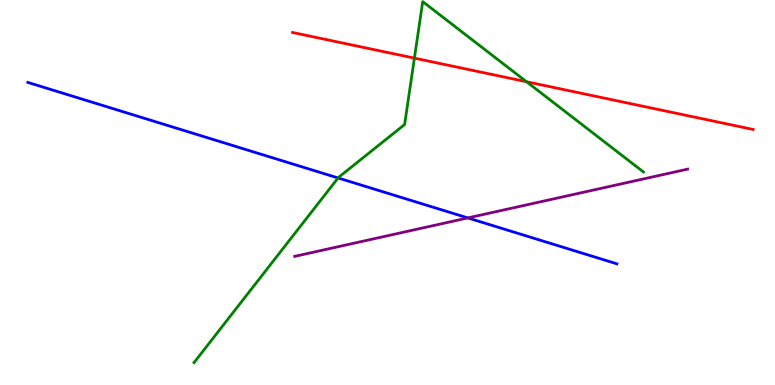[{'lines': ['blue', 'red'], 'intersections': []}, {'lines': ['green', 'red'], 'intersections': [{'x': 5.35, 'y': 8.49}, {'x': 6.79, 'y': 7.88}]}, {'lines': ['purple', 'red'], 'intersections': []}, {'lines': ['blue', 'green'], 'intersections': [{'x': 4.36, 'y': 5.38}]}, {'lines': ['blue', 'purple'], 'intersections': [{'x': 6.04, 'y': 4.34}]}, {'lines': ['green', 'purple'], 'intersections': []}]